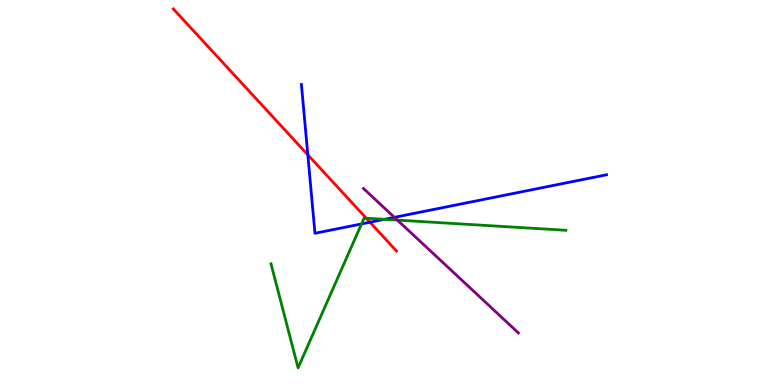[{'lines': ['blue', 'red'], 'intersections': [{'x': 3.97, 'y': 5.98}, {'x': 4.77, 'y': 4.23}]}, {'lines': ['green', 'red'], 'intersections': [{'x': 4.73, 'y': 4.33}]}, {'lines': ['purple', 'red'], 'intersections': []}, {'lines': ['blue', 'green'], 'intersections': [{'x': 4.66, 'y': 4.18}, {'x': 4.96, 'y': 4.3}]}, {'lines': ['blue', 'purple'], 'intersections': [{'x': 5.09, 'y': 4.35}]}, {'lines': ['green', 'purple'], 'intersections': [{'x': 5.13, 'y': 4.28}]}]